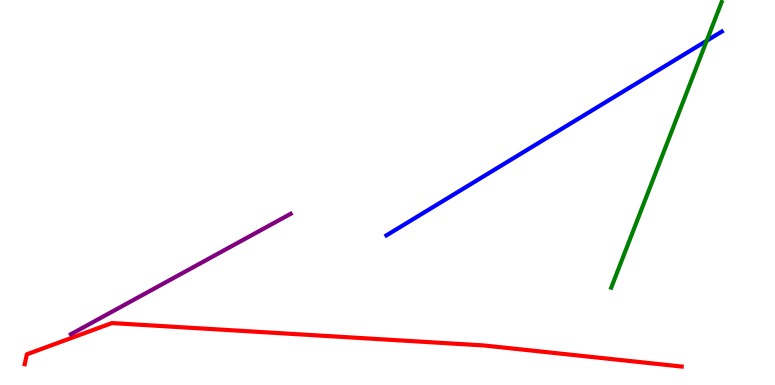[{'lines': ['blue', 'red'], 'intersections': []}, {'lines': ['green', 'red'], 'intersections': []}, {'lines': ['purple', 'red'], 'intersections': []}, {'lines': ['blue', 'green'], 'intersections': [{'x': 9.12, 'y': 8.94}]}, {'lines': ['blue', 'purple'], 'intersections': []}, {'lines': ['green', 'purple'], 'intersections': []}]